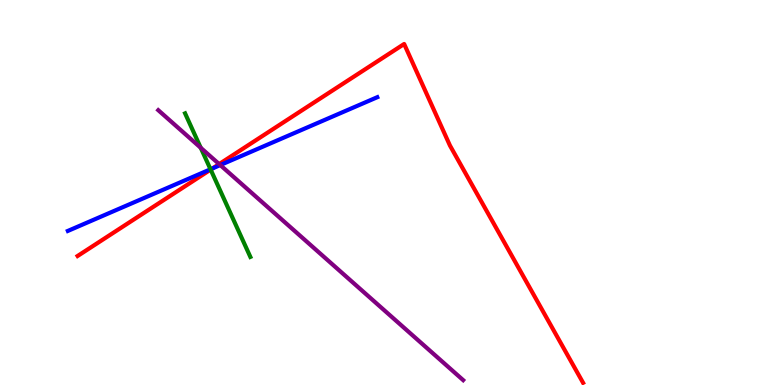[{'lines': ['blue', 'red'], 'intersections': [{'x': 2.74, 'y': 5.62}]}, {'lines': ['green', 'red'], 'intersections': [{'x': 2.72, 'y': 5.59}]}, {'lines': ['purple', 'red'], 'intersections': [{'x': 2.83, 'y': 5.74}]}, {'lines': ['blue', 'green'], 'intersections': [{'x': 2.72, 'y': 5.6}]}, {'lines': ['blue', 'purple'], 'intersections': [{'x': 2.84, 'y': 5.71}]}, {'lines': ['green', 'purple'], 'intersections': [{'x': 2.59, 'y': 6.16}]}]